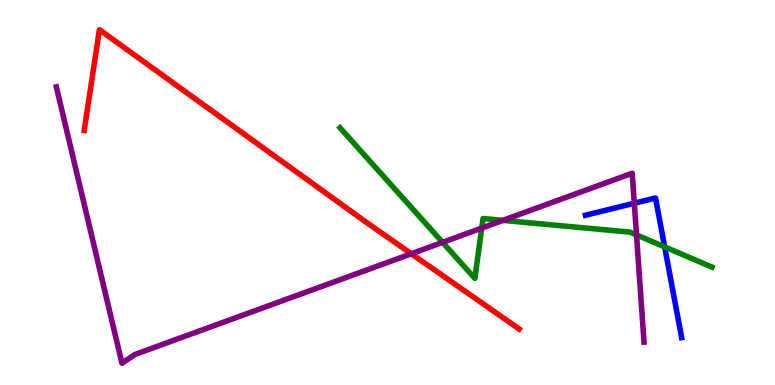[{'lines': ['blue', 'red'], 'intersections': []}, {'lines': ['green', 'red'], 'intersections': []}, {'lines': ['purple', 'red'], 'intersections': [{'x': 5.31, 'y': 3.41}]}, {'lines': ['blue', 'green'], 'intersections': [{'x': 8.58, 'y': 3.59}]}, {'lines': ['blue', 'purple'], 'intersections': [{'x': 8.18, 'y': 4.72}]}, {'lines': ['green', 'purple'], 'intersections': [{'x': 5.71, 'y': 3.71}, {'x': 6.22, 'y': 4.08}, {'x': 6.49, 'y': 4.28}, {'x': 8.21, 'y': 3.9}]}]